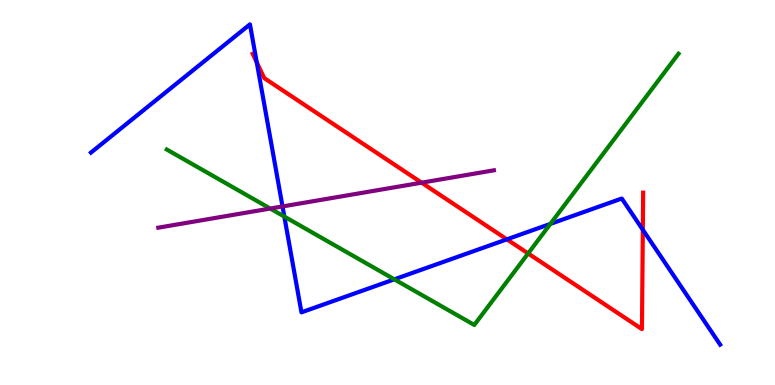[{'lines': ['blue', 'red'], 'intersections': [{'x': 3.31, 'y': 8.38}, {'x': 6.54, 'y': 3.78}, {'x': 8.29, 'y': 4.03}]}, {'lines': ['green', 'red'], 'intersections': [{'x': 6.81, 'y': 3.42}]}, {'lines': ['purple', 'red'], 'intersections': [{'x': 5.44, 'y': 5.26}]}, {'lines': ['blue', 'green'], 'intersections': [{'x': 3.67, 'y': 4.37}, {'x': 5.09, 'y': 2.74}, {'x': 7.1, 'y': 4.18}]}, {'lines': ['blue', 'purple'], 'intersections': [{'x': 3.65, 'y': 4.64}]}, {'lines': ['green', 'purple'], 'intersections': [{'x': 3.49, 'y': 4.58}]}]